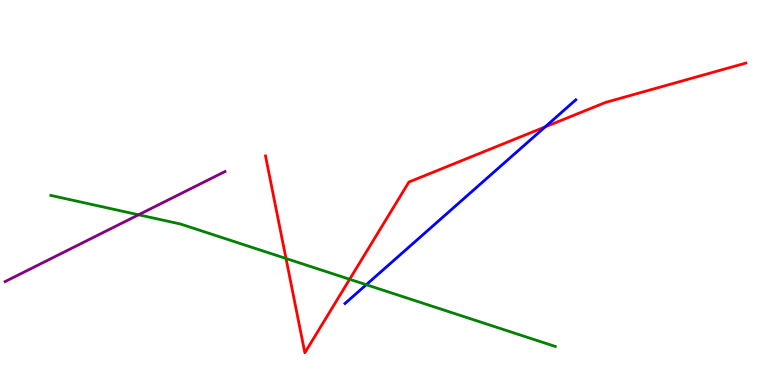[{'lines': ['blue', 'red'], 'intersections': [{'x': 7.03, 'y': 6.7}]}, {'lines': ['green', 'red'], 'intersections': [{'x': 3.69, 'y': 3.29}, {'x': 4.51, 'y': 2.75}]}, {'lines': ['purple', 'red'], 'intersections': []}, {'lines': ['blue', 'green'], 'intersections': [{'x': 4.73, 'y': 2.6}]}, {'lines': ['blue', 'purple'], 'intersections': []}, {'lines': ['green', 'purple'], 'intersections': [{'x': 1.79, 'y': 4.42}]}]